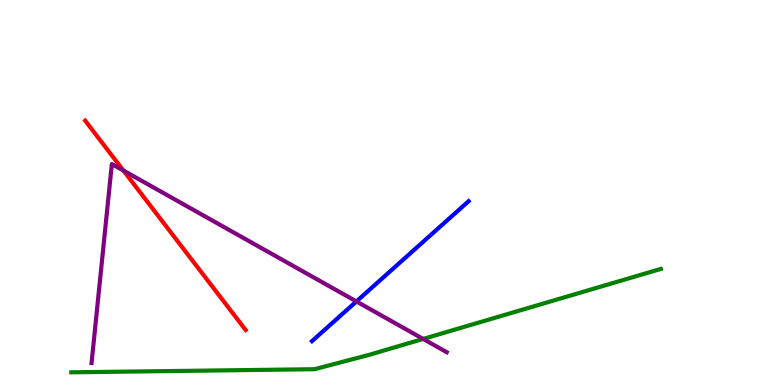[{'lines': ['blue', 'red'], 'intersections': []}, {'lines': ['green', 'red'], 'intersections': []}, {'lines': ['purple', 'red'], 'intersections': [{'x': 1.59, 'y': 5.57}]}, {'lines': ['blue', 'green'], 'intersections': []}, {'lines': ['blue', 'purple'], 'intersections': [{'x': 4.6, 'y': 2.17}]}, {'lines': ['green', 'purple'], 'intersections': [{'x': 5.46, 'y': 1.2}]}]